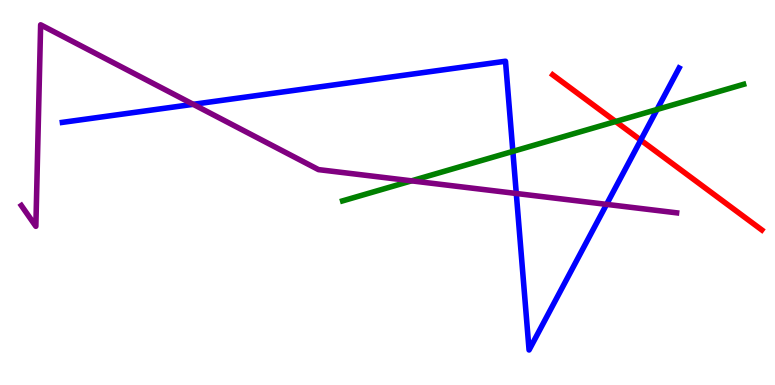[{'lines': ['blue', 'red'], 'intersections': [{'x': 8.27, 'y': 6.36}]}, {'lines': ['green', 'red'], 'intersections': [{'x': 7.94, 'y': 6.84}]}, {'lines': ['purple', 'red'], 'intersections': []}, {'lines': ['blue', 'green'], 'intersections': [{'x': 6.62, 'y': 6.07}, {'x': 8.48, 'y': 7.16}]}, {'lines': ['blue', 'purple'], 'intersections': [{'x': 2.49, 'y': 7.29}, {'x': 6.66, 'y': 4.97}, {'x': 7.83, 'y': 4.69}]}, {'lines': ['green', 'purple'], 'intersections': [{'x': 5.31, 'y': 5.3}]}]